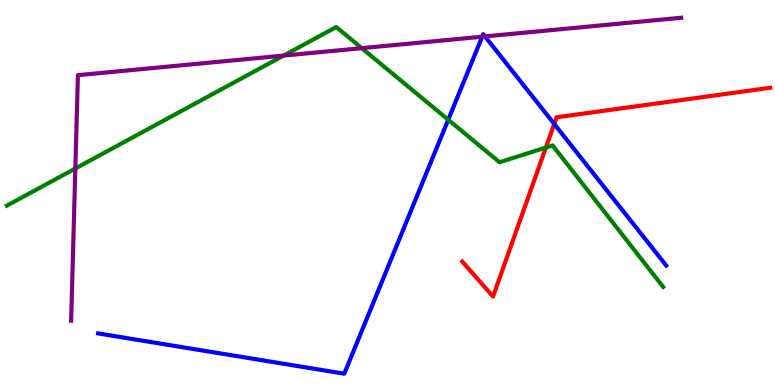[{'lines': ['blue', 'red'], 'intersections': [{'x': 7.15, 'y': 6.78}]}, {'lines': ['green', 'red'], 'intersections': [{'x': 7.04, 'y': 6.17}]}, {'lines': ['purple', 'red'], 'intersections': []}, {'lines': ['blue', 'green'], 'intersections': [{'x': 5.78, 'y': 6.89}]}, {'lines': ['blue', 'purple'], 'intersections': [{'x': 6.22, 'y': 9.05}, {'x': 6.26, 'y': 9.05}]}, {'lines': ['green', 'purple'], 'intersections': [{'x': 0.972, 'y': 5.62}, {'x': 3.66, 'y': 8.56}, {'x': 4.67, 'y': 8.75}]}]